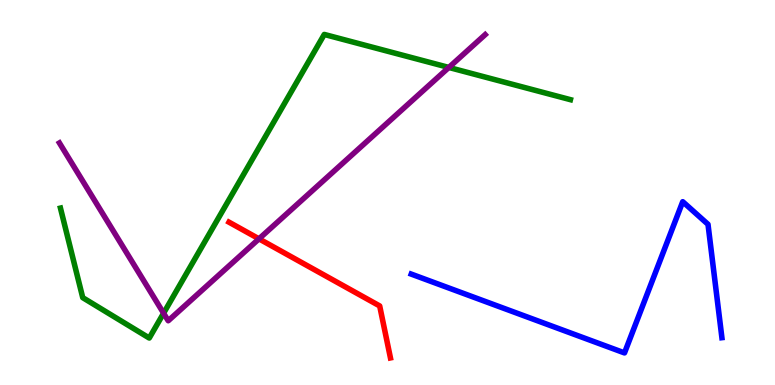[{'lines': ['blue', 'red'], 'intersections': []}, {'lines': ['green', 'red'], 'intersections': []}, {'lines': ['purple', 'red'], 'intersections': [{'x': 3.34, 'y': 3.8}]}, {'lines': ['blue', 'green'], 'intersections': []}, {'lines': ['blue', 'purple'], 'intersections': []}, {'lines': ['green', 'purple'], 'intersections': [{'x': 2.11, 'y': 1.86}, {'x': 5.79, 'y': 8.25}]}]